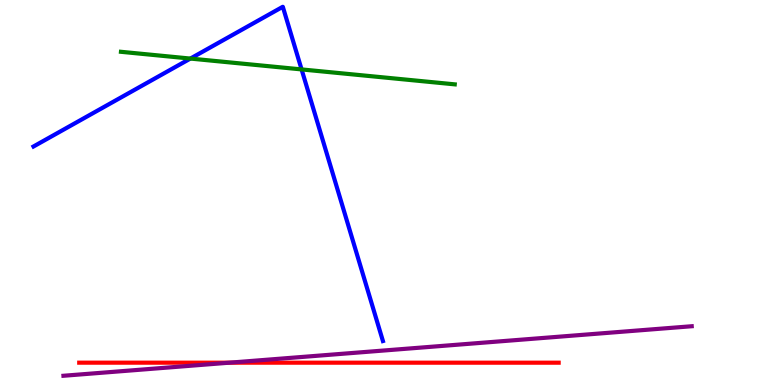[{'lines': ['blue', 'red'], 'intersections': []}, {'lines': ['green', 'red'], 'intersections': []}, {'lines': ['purple', 'red'], 'intersections': [{'x': 2.96, 'y': 0.58}]}, {'lines': ['blue', 'green'], 'intersections': [{'x': 2.46, 'y': 8.48}, {'x': 3.89, 'y': 8.2}]}, {'lines': ['blue', 'purple'], 'intersections': []}, {'lines': ['green', 'purple'], 'intersections': []}]